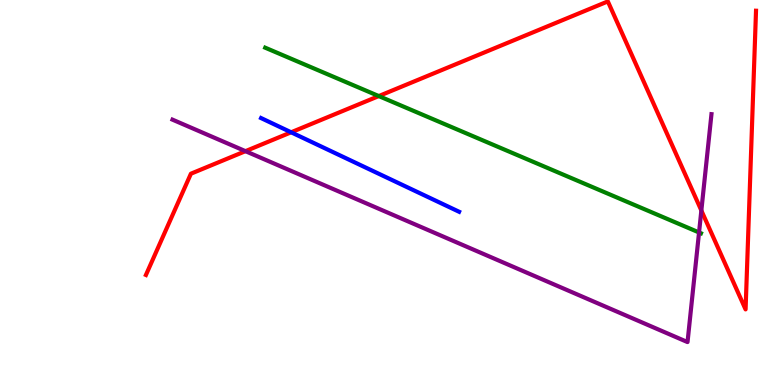[{'lines': ['blue', 'red'], 'intersections': [{'x': 3.76, 'y': 6.56}]}, {'lines': ['green', 'red'], 'intersections': [{'x': 4.89, 'y': 7.5}]}, {'lines': ['purple', 'red'], 'intersections': [{'x': 3.17, 'y': 6.07}, {'x': 9.05, 'y': 4.53}]}, {'lines': ['blue', 'green'], 'intersections': []}, {'lines': ['blue', 'purple'], 'intersections': []}, {'lines': ['green', 'purple'], 'intersections': [{'x': 9.02, 'y': 3.96}]}]